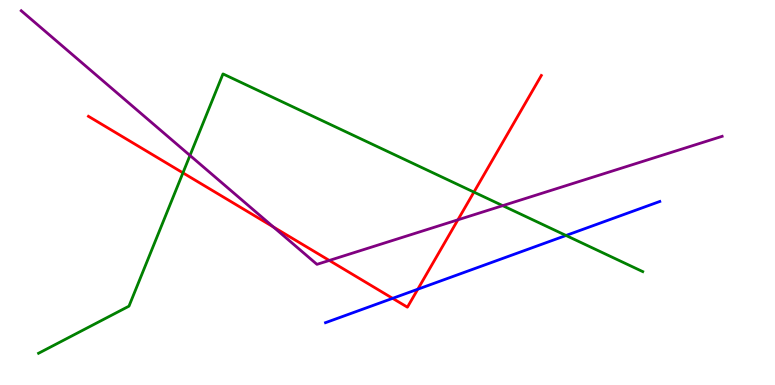[{'lines': ['blue', 'red'], 'intersections': [{'x': 5.07, 'y': 2.25}, {'x': 5.39, 'y': 2.49}]}, {'lines': ['green', 'red'], 'intersections': [{'x': 2.36, 'y': 5.51}, {'x': 6.12, 'y': 5.01}]}, {'lines': ['purple', 'red'], 'intersections': [{'x': 3.53, 'y': 4.1}, {'x': 4.25, 'y': 3.24}, {'x': 5.91, 'y': 4.29}]}, {'lines': ['blue', 'green'], 'intersections': [{'x': 7.3, 'y': 3.88}]}, {'lines': ['blue', 'purple'], 'intersections': []}, {'lines': ['green', 'purple'], 'intersections': [{'x': 2.45, 'y': 5.96}, {'x': 6.49, 'y': 4.66}]}]